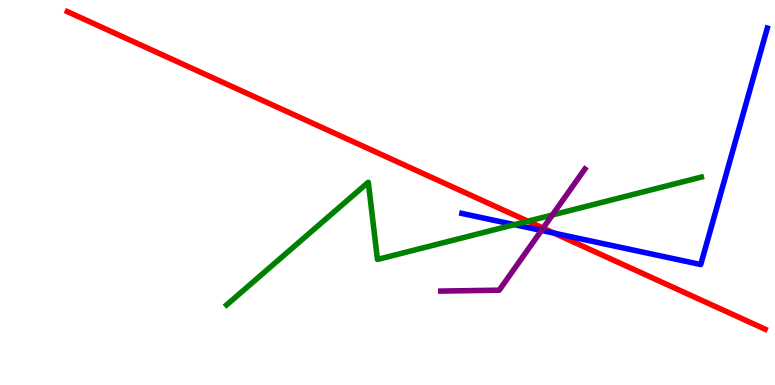[{'lines': ['blue', 'red'], 'intersections': [{'x': 7.15, 'y': 3.94}]}, {'lines': ['green', 'red'], 'intersections': [{'x': 6.81, 'y': 4.25}]}, {'lines': ['purple', 'red'], 'intersections': [{'x': 7.01, 'y': 4.07}]}, {'lines': ['blue', 'green'], 'intersections': [{'x': 6.64, 'y': 4.17}]}, {'lines': ['blue', 'purple'], 'intersections': [{'x': 6.99, 'y': 4.01}]}, {'lines': ['green', 'purple'], 'intersections': [{'x': 7.13, 'y': 4.42}]}]